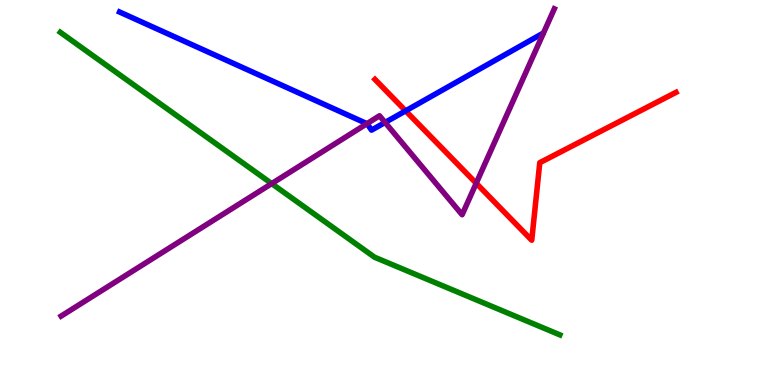[{'lines': ['blue', 'red'], 'intersections': [{'x': 5.23, 'y': 7.12}]}, {'lines': ['green', 'red'], 'intersections': []}, {'lines': ['purple', 'red'], 'intersections': [{'x': 6.14, 'y': 5.24}]}, {'lines': ['blue', 'green'], 'intersections': []}, {'lines': ['blue', 'purple'], 'intersections': [{'x': 4.73, 'y': 6.79}, {'x': 4.97, 'y': 6.82}]}, {'lines': ['green', 'purple'], 'intersections': [{'x': 3.51, 'y': 5.23}]}]